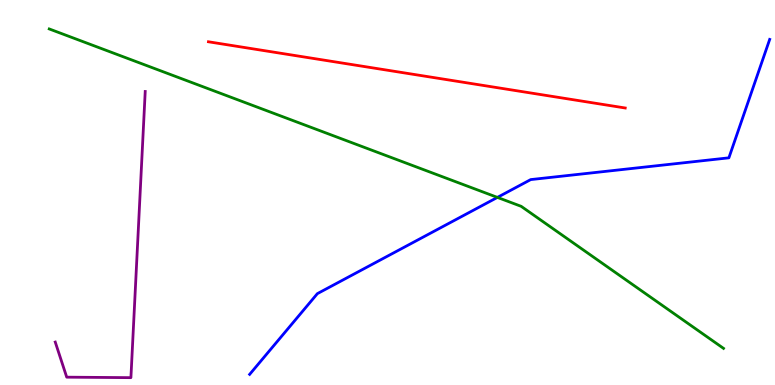[{'lines': ['blue', 'red'], 'intersections': []}, {'lines': ['green', 'red'], 'intersections': []}, {'lines': ['purple', 'red'], 'intersections': []}, {'lines': ['blue', 'green'], 'intersections': [{'x': 6.42, 'y': 4.87}]}, {'lines': ['blue', 'purple'], 'intersections': []}, {'lines': ['green', 'purple'], 'intersections': []}]